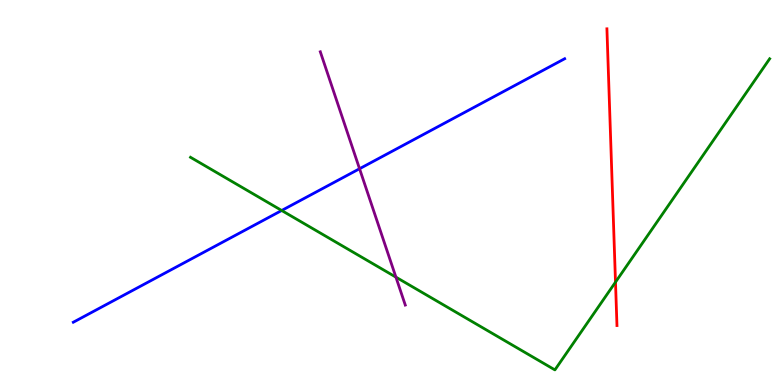[{'lines': ['blue', 'red'], 'intersections': []}, {'lines': ['green', 'red'], 'intersections': [{'x': 7.94, 'y': 2.67}]}, {'lines': ['purple', 'red'], 'intersections': []}, {'lines': ['blue', 'green'], 'intersections': [{'x': 3.63, 'y': 4.53}]}, {'lines': ['blue', 'purple'], 'intersections': [{'x': 4.64, 'y': 5.62}]}, {'lines': ['green', 'purple'], 'intersections': [{'x': 5.11, 'y': 2.8}]}]